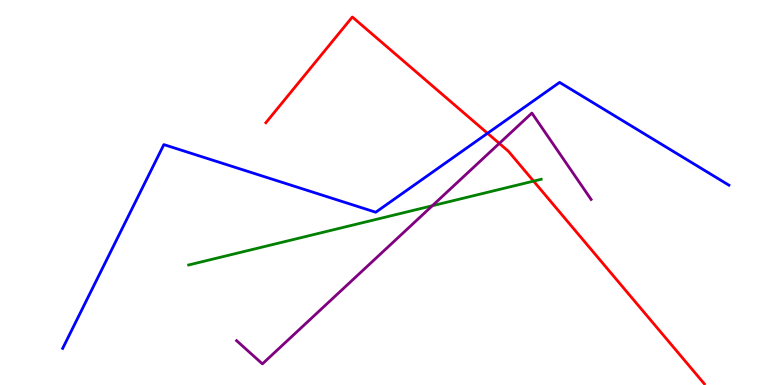[{'lines': ['blue', 'red'], 'intersections': [{'x': 6.29, 'y': 6.54}]}, {'lines': ['green', 'red'], 'intersections': [{'x': 6.88, 'y': 5.3}]}, {'lines': ['purple', 'red'], 'intersections': [{'x': 6.44, 'y': 6.28}]}, {'lines': ['blue', 'green'], 'intersections': []}, {'lines': ['blue', 'purple'], 'intersections': []}, {'lines': ['green', 'purple'], 'intersections': [{'x': 5.58, 'y': 4.66}]}]